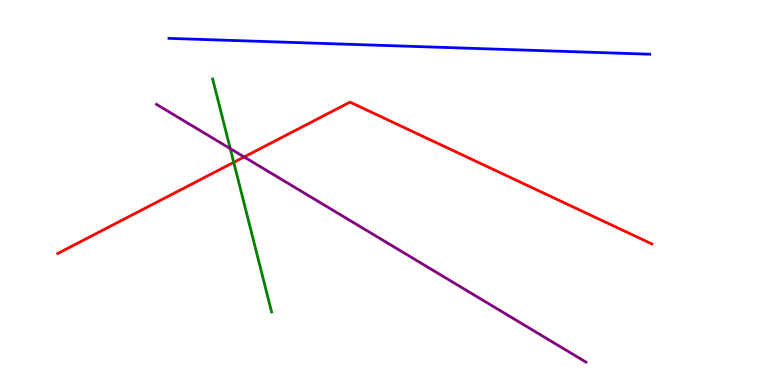[{'lines': ['blue', 'red'], 'intersections': []}, {'lines': ['green', 'red'], 'intersections': [{'x': 3.02, 'y': 5.78}]}, {'lines': ['purple', 'red'], 'intersections': [{'x': 3.15, 'y': 5.92}]}, {'lines': ['blue', 'green'], 'intersections': []}, {'lines': ['blue', 'purple'], 'intersections': []}, {'lines': ['green', 'purple'], 'intersections': [{'x': 2.97, 'y': 6.14}]}]